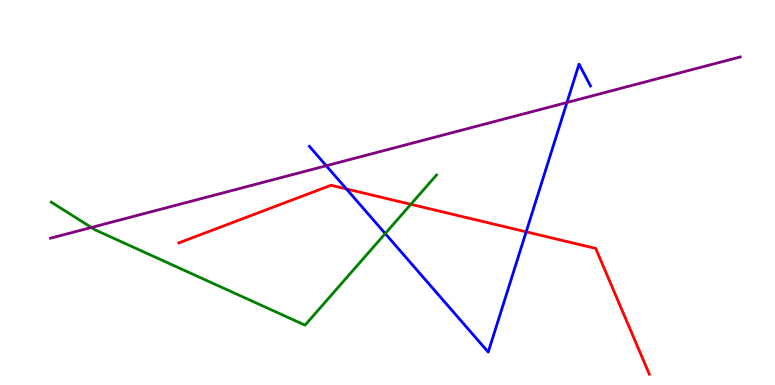[{'lines': ['blue', 'red'], 'intersections': [{'x': 4.47, 'y': 5.09}, {'x': 6.79, 'y': 3.98}]}, {'lines': ['green', 'red'], 'intersections': [{'x': 5.3, 'y': 4.69}]}, {'lines': ['purple', 'red'], 'intersections': []}, {'lines': ['blue', 'green'], 'intersections': [{'x': 4.97, 'y': 3.93}]}, {'lines': ['blue', 'purple'], 'intersections': [{'x': 4.21, 'y': 5.69}, {'x': 7.32, 'y': 7.34}]}, {'lines': ['green', 'purple'], 'intersections': [{'x': 1.18, 'y': 4.09}]}]